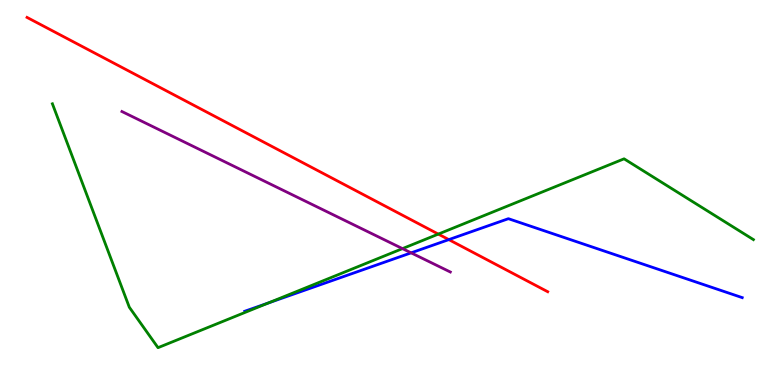[{'lines': ['blue', 'red'], 'intersections': [{'x': 5.79, 'y': 3.78}]}, {'lines': ['green', 'red'], 'intersections': [{'x': 5.66, 'y': 3.92}]}, {'lines': ['purple', 'red'], 'intersections': []}, {'lines': ['blue', 'green'], 'intersections': [{'x': 3.46, 'y': 2.13}]}, {'lines': ['blue', 'purple'], 'intersections': [{'x': 5.3, 'y': 3.43}]}, {'lines': ['green', 'purple'], 'intersections': [{'x': 5.19, 'y': 3.54}]}]